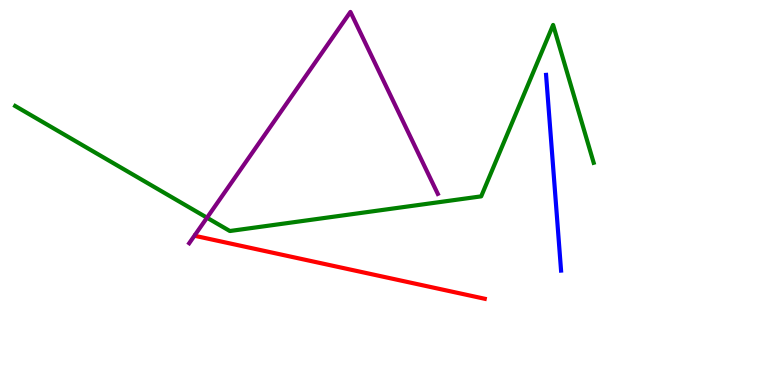[{'lines': ['blue', 'red'], 'intersections': []}, {'lines': ['green', 'red'], 'intersections': []}, {'lines': ['purple', 'red'], 'intersections': []}, {'lines': ['blue', 'green'], 'intersections': []}, {'lines': ['blue', 'purple'], 'intersections': []}, {'lines': ['green', 'purple'], 'intersections': [{'x': 2.67, 'y': 4.35}]}]